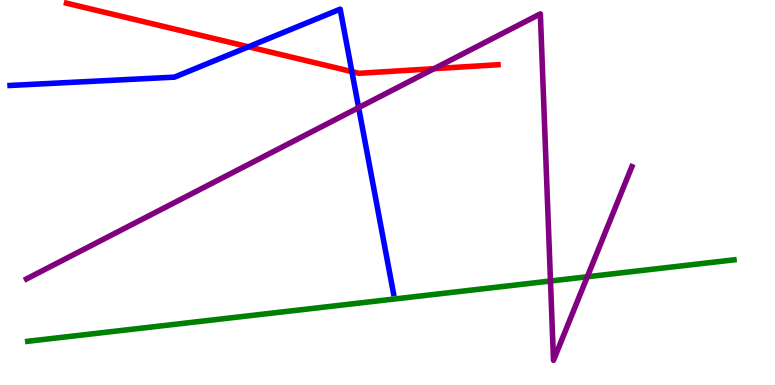[{'lines': ['blue', 'red'], 'intersections': [{'x': 3.21, 'y': 8.78}, {'x': 4.54, 'y': 8.14}]}, {'lines': ['green', 'red'], 'intersections': []}, {'lines': ['purple', 'red'], 'intersections': [{'x': 5.6, 'y': 8.22}]}, {'lines': ['blue', 'green'], 'intersections': []}, {'lines': ['blue', 'purple'], 'intersections': [{'x': 4.63, 'y': 7.21}]}, {'lines': ['green', 'purple'], 'intersections': [{'x': 7.1, 'y': 2.7}, {'x': 7.58, 'y': 2.81}]}]